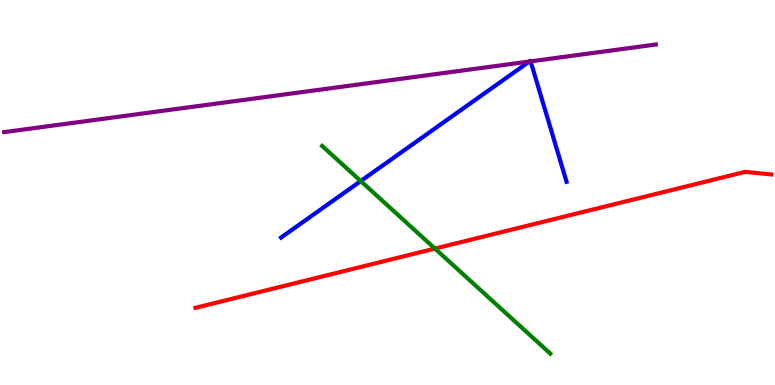[{'lines': ['blue', 'red'], 'intersections': []}, {'lines': ['green', 'red'], 'intersections': [{'x': 5.61, 'y': 3.54}]}, {'lines': ['purple', 'red'], 'intersections': []}, {'lines': ['blue', 'green'], 'intersections': [{'x': 4.66, 'y': 5.3}]}, {'lines': ['blue', 'purple'], 'intersections': [{'x': 6.83, 'y': 8.4}, {'x': 6.85, 'y': 8.41}]}, {'lines': ['green', 'purple'], 'intersections': []}]